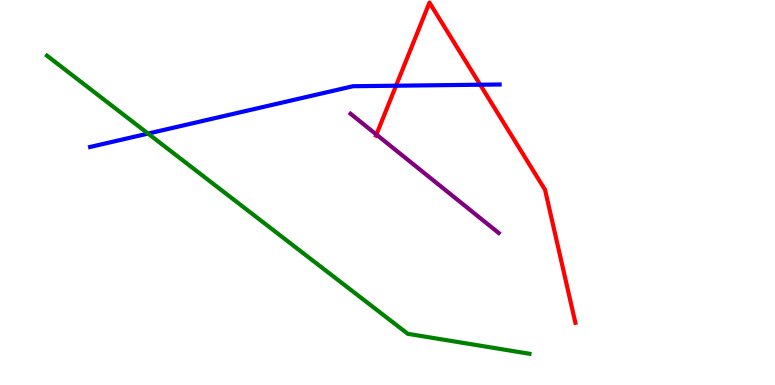[{'lines': ['blue', 'red'], 'intersections': [{'x': 5.11, 'y': 7.77}, {'x': 6.2, 'y': 7.8}]}, {'lines': ['green', 'red'], 'intersections': []}, {'lines': ['purple', 'red'], 'intersections': [{'x': 4.86, 'y': 6.51}]}, {'lines': ['blue', 'green'], 'intersections': [{'x': 1.91, 'y': 6.53}]}, {'lines': ['blue', 'purple'], 'intersections': []}, {'lines': ['green', 'purple'], 'intersections': []}]